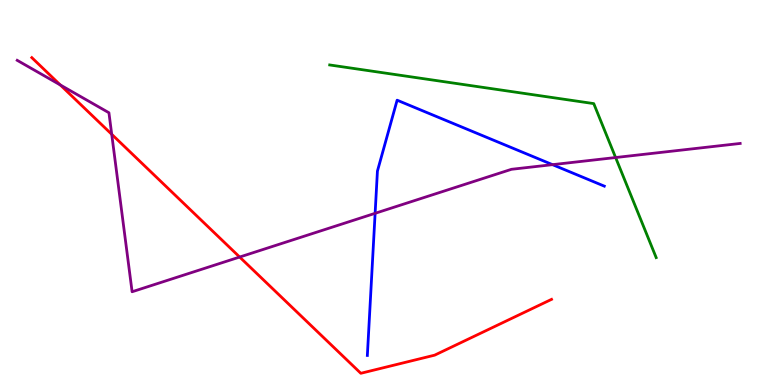[{'lines': ['blue', 'red'], 'intersections': []}, {'lines': ['green', 'red'], 'intersections': []}, {'lines': ['purple', 'red'], 'intersections': [{'x': 0.778, 'y': 7.79}, {'x': 1.44, 'y': 6.51}, {'x': 3.09, 'y': 3.32}]}, {'lines': ['blue', 'green'], 'intersections': []}, {'lines': ['blue', 'purple'], 'intersections': [{'x': 4.84, 'y': 4.46}, {'x': 7.13, 'y': 5.72}]}, {'lines': ['green', 'purple'], 'intersections': [{'x': 7.94, 'y': 5.91}]}]